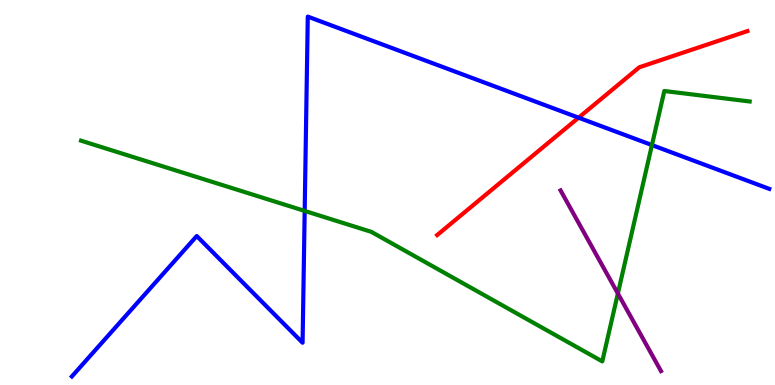[{'lines': ['blue', 'red'], 'intersections': [{'x': 7.47, 'y': 6.94}]}, {'lines': ['green', 'red'], 'intersections': []}, {'lines': ['purple', 'red'], 'intersections': []}, {'lines': ['blue', 'green'], 'intersections': [{'x': 3.93, 'y': 4.52}, {'x': 8.41, 'y': 6.23}]}, {'lines': ['blue', 'purple'], 'intersections': []}, {'lines': ['green', 'purple'], 'intersections': [{'x': 7.97, 'y': 2.38}]}]